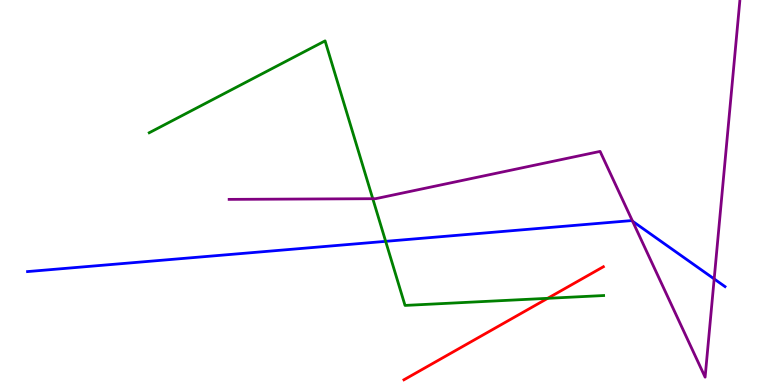[{'lines': ['blue', 'red'], 'intersections': []}, {'lines': ['green', 'red'], 'intersections': [{'x': 7.07, 'y': 2.25}]}, {'lines': ['purple', 'red'], 'intersections': []}, {'lines': ['blue', 'green'], 'intersections': [{'x': 4.98, 'y': 3.73}]}, {'lines': ['blue', 'purple'], 'intersections': [{'x': 8.16, 'y': 4.25}, {'x': 9.22, 'y': 2.75}]}, {'lines': ['green', 'purple'], 'intersections': [{'x': 4.81, 'y': 4.84}]}]